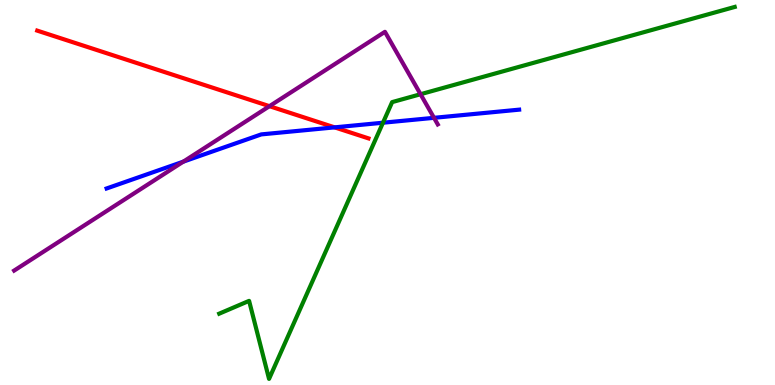[{'lines': ['blue', 'red'], 'intersections': [{'x': 4.32, 'y': 6.69}]}, {'lines': ['green', 'red'], 'intersections': []}, {'lines': ['purple', 'red'], 'intersections': [{'x': 3.48, 'y': 7.24}]}, {'lines': ['blue', 'green'], 'intersections': [{'x': 4.94, 'y': 6.81}]}, {'lines': ['blue', 'purple'], 'intersections': [{'x': 2.37, 'y': 5.8}, {'x': 5.6, 'y': 6.94}]}, {'lines': ['green', 'purple'], 'intersections': [{'x': 5.43, 'y': 7.55}]}]